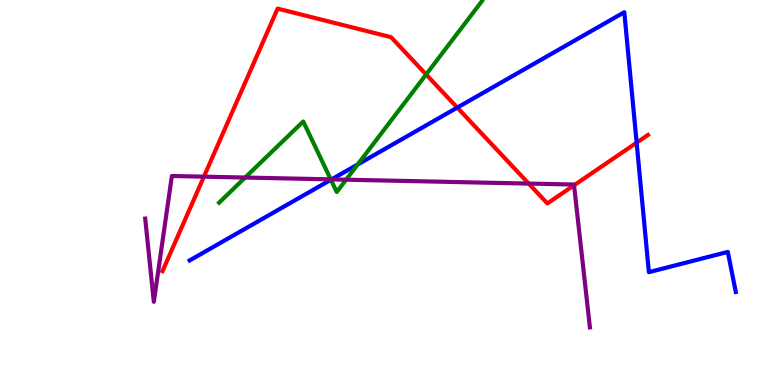[{'lines': ['blue', 'red'], 'intersections': [{'x': 5.9, 'y': 7.21}, {'x': 8.21, 'y': 6.29}]}, {'lines': ['green', 'red'], 'intersections': [{'x': 5.5, 'y': 8.07}]}, {'lines': ['purple', 'red'], 'intersections': [{'x': 2.63, 'y': 5.41}, {'x': 6.82, 'y': 5.23}, {'x': 7.41, 'y': 5.19}]}, {'lines': ['blue', 'green'], 'intersections': [{'x': 4.27, 'y': 5.33}, {'x': 4.62, 'y': 5.73}]}, {'lines': ['blue', 'purple'], 'intersections': [{'x': 4.28, 'y': 5.34}]}, {'lines': ['green', 'purple'], 'intersections': [{'x': 3.16, 'y': 5.39}, {'x': 4.27, 'y': 5.34}, {'x': 4.47, 'y': 5.33}]}]